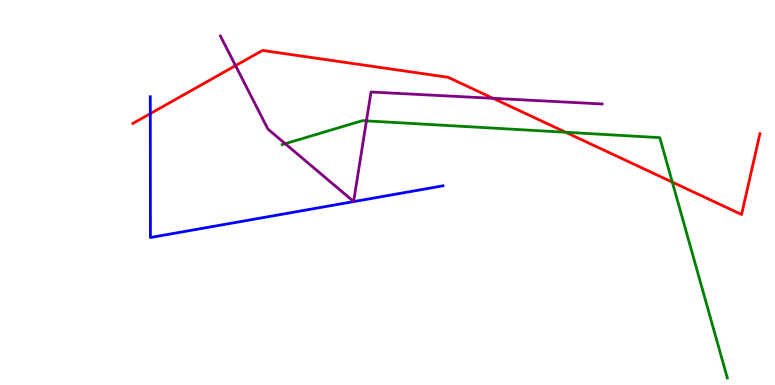[{'lines': ['blue', 'red'], 'intersections': [{'x': 1.94, 'y': 7.05}]}, {'lines': ['green', 'red'], 'intersections': [{'x': 7.3, 'y': 6.56}, {'x': 8.67, 'y': 5.27}]}, {'lines': ['purple', 'red'], 'intersections': [{'x': 3.04, 'y': 8.3}, {'x': 6.36, 'y': 7.45}]}, {'lines': ['blue', 'green'], 'intersections': []}, {'lines': ['blue', 'purple'], 'intersections': []}, {'lines': ['green', 'purple'], 'intersections': [{'x': 3.68, 'y': 6.27}, {'x': 4.73, 'y': 6.86}]}]